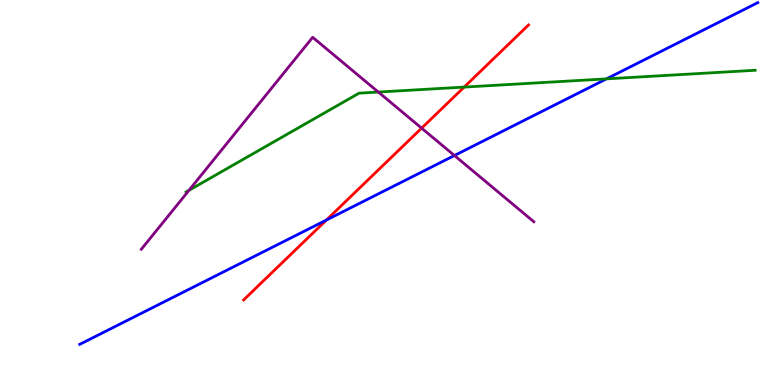[{'lines': ['blue', 'red'], 'intersections': [{'x': 4.21, 'y': 4.28}]}, {'lines': ['green', 'red'], 'intersections': [{'x': 5.99, 'y': 7.74}]}, {'lines': ['purple', 'red'], 'intersections': [{'x': 5.44, 'y': 6.67}]}, {'lines': ['blue', 'green'], 'intersections': [{'x': 7.83, 'y': 7.95}]}, {'lines': ['blue', 'purple'], 'intersections': [{'x': 5.86, 'y': 5.96}]}, {'lines': ['green', 'purple'], 'intersections': [{'x': 2.44, 'y': 5.06}, {'x': 4.88, 'y': 7.61}]}]